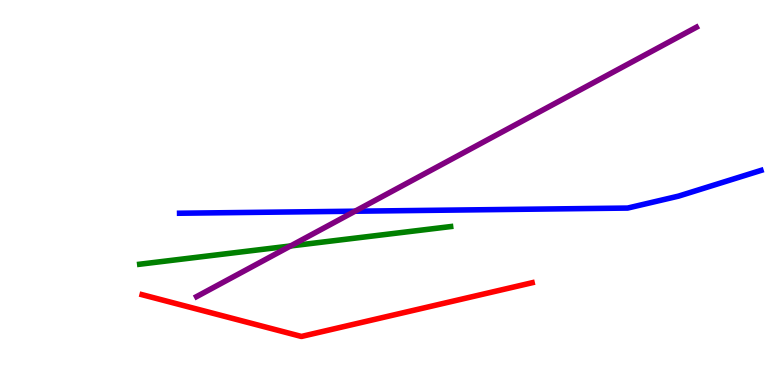[{'lines': ['blue', 'red'], 'intersections': []}, {'lines': ['green', 'red'], 'intersections': []}, {'lines': ['purple', 'red'], 'intersections': []}, {'lines': ['blue', 'green'], 'intersections': []}, {'lines': ['blue', 'purple'], 'intersections': [{'x': 4.58, 'y': 4.51}]}, {'lines': ['green', 'purple'], 'intersections': [{'x': 3.75, 'y': 3.61}]}]